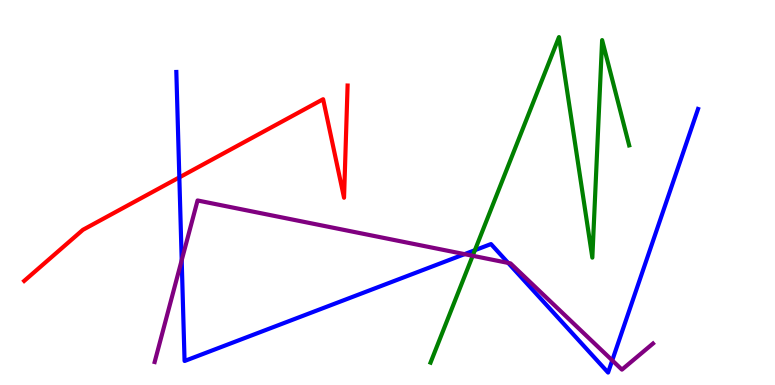[{'lines': ['blue', 'red'], 'intersections': [{'x': 2.31, 'y': 5.39}]}, {'lines': ['green', 'red'], 'intersections': []}, {'lines': ['purple', 'red'], 'intersections': []}, {'lines': ['blue', 'green'], 'intersections': [{'x': 6.13, 'y': 3.5}]}, {'lines': ['blue', 'purple'], 'intersections': [{'x': 2.34, 'y': 3.24}, {'x': 5.99, 'y': 3.4}, {'x': 6.56, 'y': 3.17}, {'x': 7.9, 'y': 0.639}]}, {'lines': ['green', 'purple'], 'intersections': [{'x': 6.1, 'y': 3.36}]}]